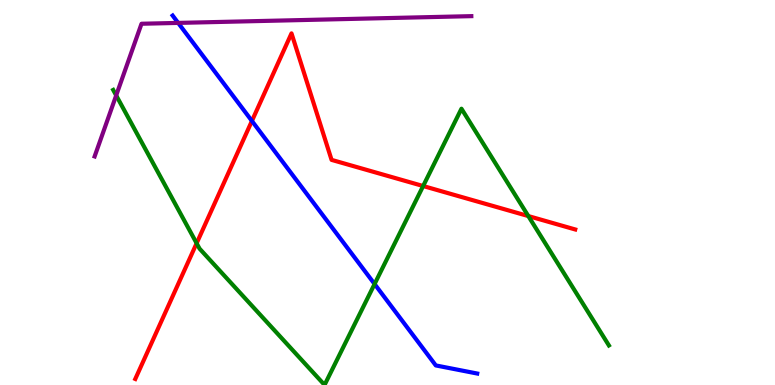[{'lines': ['blue', 'red'], 'intersections': [{'x': 3.25, 'y': 6.86}]}, {'lines': ['green', 'red'], 'intersections': [{'x': 2.54, 'y': 3.68}, {'x': 5.46, 'y': 5.17}, {'x': 6.82, 'y': 4.39}]}, {'lines': ['purple', 'red'], 'intersections': []}, {'lines': ['blue', 'green'], 'intersections': [{'x': 4.83, 'y': 2.62}]}, {'lines': ['blue', 'purple'], 'intersections': [{'x': 2.3, 'y': 9.41}]}, {'lines': ['green', 'purple'], 'intersections': [{'x': 1.5, 'y': 7.52}]}]